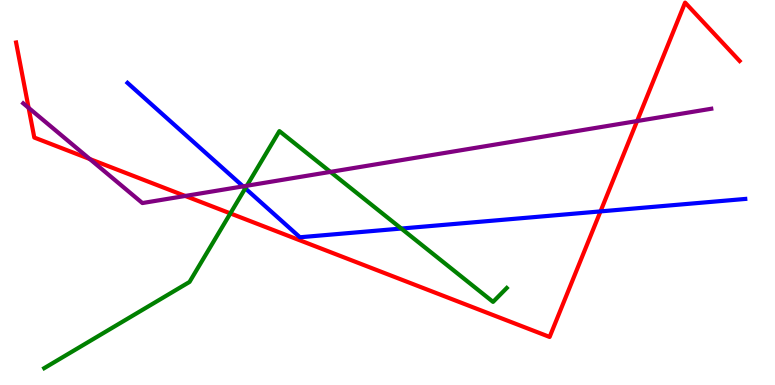[{'lines': ['blue', 'red'], 'intersections': [{'x': 7.75, 'y': 4.51}]}, {'lines': ['green', 'red'], 'intersections': [{'x': 2.97, 'y': 4.46}]}, {'lines': ['purple', 'red'], 'intersections': [{'x': 0.369, 'y': 7.2}, {'x': 1.16, 'y': 5.87}, {'x': 2.39, 'y': 4.91}, {'x': 8.22, 'y': 6.86}]}, {'lines': ['blue', 'green'], 'intersections': [{'x': 3.17, 'y': 5.11}, {'x': 5.18, 'y': 4.06}]}, {'lines': ['blue', 'purple'], 'intersections': [{'x': 3.14, 'y': 5.16}]}, {'lines': ['green', 'purple'], 'intersections': [{'x': 3.19, 'y': 5.18}, {'x': 4.26, 'y': 5.54}]}]